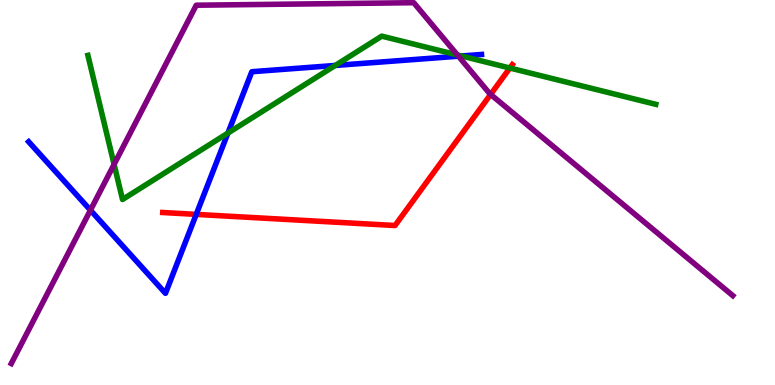[{'lines': ['blue', 'red'], 'intersections': [{'x': 2.53, 'y': 4.43}]}, {'lines': ['green', 'red'], 'intersections': [{'x': 6.58, 'y': 8.23}]}, {'lines': ['purple', 'red'], 'intersections': [{'x': 6.33, 'y': 7.55}]}, {'lines': ['blue', 'green'], 'intersections': [{'x': 2.94, 'y': 6.54}, {'x': 4.33, 'y': 8.3}, {'x': 5.95, 'y': 8.55}]}, {'lines': ['blue', 'purple'], 'intersections': [{'x': 1.17, 'y': 4.54}, {'x': 5.92, 'y': 8.54}]}, {'lines': ['green', 'purple'], 'intersections': [{'x': 1.47, 'y': 5.73}, {'x': 5.9, 'y': 8.57}]}]